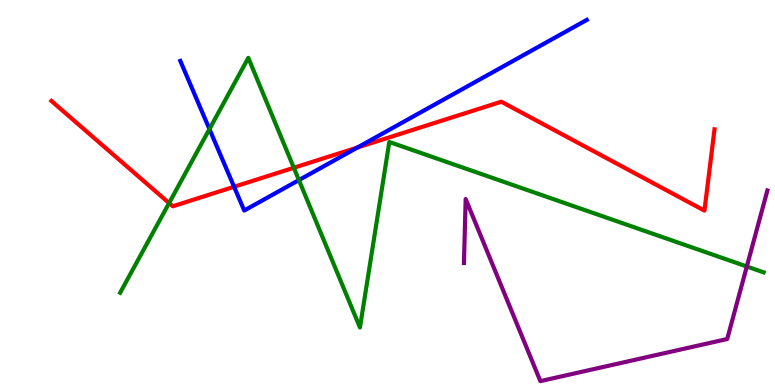[{'lines': ['blue', 'red'], 'intersections': [{'x': 3.02, 'y': 5.15}, {'x': 4.61, 'y': 6.17}]}, {'lines': ['green', 'red'], 'intersections': [{'x': 2.18, 'y': 4.73}, {'x': 3.79, 'y': 5.64}]}, {'lines': ['purple', 'red'], 'intersections': []}, {'lines': ['blue', 'green'], 'intersections': [{'x': 2.7, 'y': 6.65}, {'x': 3.86, 'y': 5.32}]}, {'lines': ['blue', 'purple'], 'intersections': []}, {'lines': ['green', 'purple'], 'intersections': [{'x': 9.64, 'y': 3.08}]}]